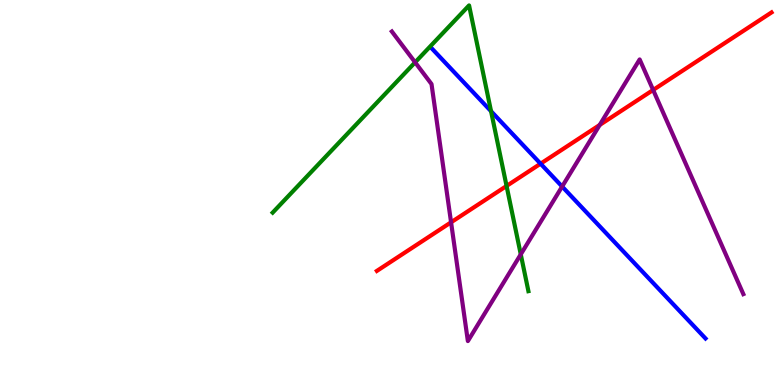[{'lines': ['blue', 'red'], 'intersections': [{'x': 6.98, 'y': 5.75}]}, {'lines': ['green', 'red'], 'intersections': [{'x': 6.54, 'y': 5.17}]}, {'lines': ['purple', 'red'], 'intersections': [{'x': 5.82, 'y': 4.23}, {'x': 7.74, 'y': 6.75}, {'x': 8.43, 'y': 7.66}]}, {'lines': ['blue', 'green'], 'intersections': [{'x': 6.34, 'y': 7.11}]}, {'lines': ['blue', 'purple'], 'intersections': [{'x': 7.25, 'y': 5.15}]}, {'lines': ['green', 'purple'], 'intersections': [{'x': 5.36, 'y': 8.38}, {'x': 6.72, 'y': 3.39}]}]